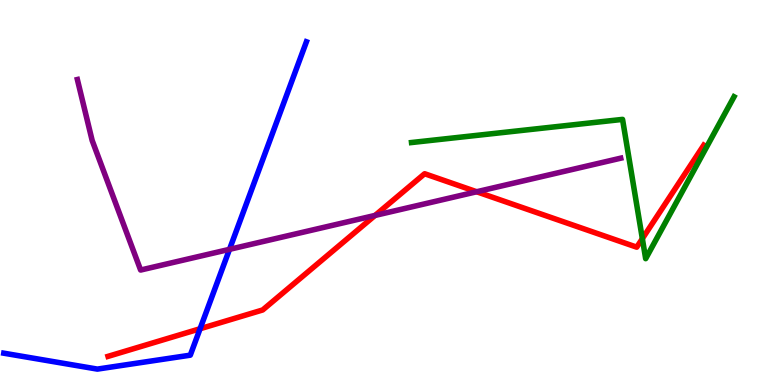[{'lines': ['blue', 'red'], 'intersections': [{'x': 2.58, 'y': 1.46}]}, {'lines': ['green', 'red'], 'intersections': [{'x': 8.29, 'y': 3.8}]}, {'lines': ['purple', 'red'], 'intersections': [{'x': 4.84, 'y': 4.4}, {'x': 6.15, 'y': 5.02}]}, {'lines': ['blue', 'green'], 'intersections': []}, {'lines': ['blue', 'purple'], 'intersections': [{'x': 2.96, 'y': 3.52}]}, {'lines': ['green', 'purple'], 'intersections': []}]